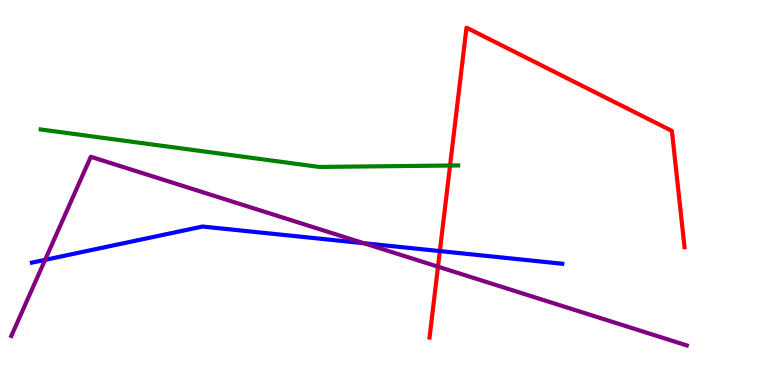[{'lines': ['blue', 'red'], 'intersections': [{'x': 5.68, 'y': 3.48}]}, {'lines': ['green', 'red'], 'intersections': [{'x': 5.81, 'y': 5.7}]}, {'lines': ['purple', 'red'], 'intersections': [{'x': 5.65, 'y': 3.07}]}, {'lines': ['blue', 'green'], 'intersections': []}, {'lines': ['blue', 'purple'], 'intersections': [{'x': 0.582, 'y': 3.25}, {'x': 4.7, 'y': 3.68}]}, {'lines': ['green', 'purple'], 'intersections': []}]